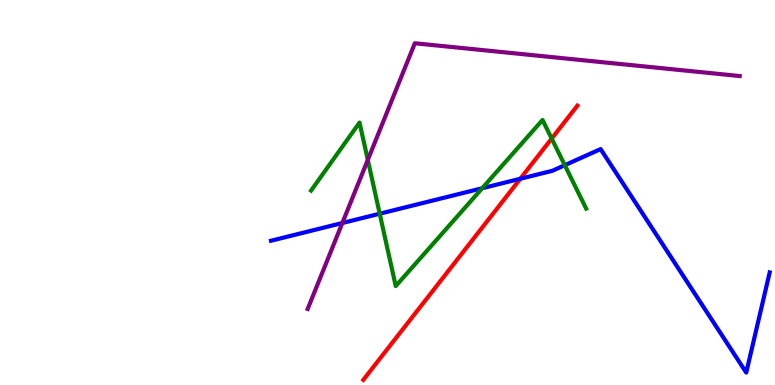[{'lines': ['blue', 'red'], 'intersections': [{'x': 6.71, 'y': 5.36}]}, {'lines': ['green', 'red'], 'intersections': [{'x': 7.12, 'y': 6.4}]}, {'lines': ['purple', 'red'], 'intersections': []}, {'lines': ['blue', 'green'], 'intersections': [{'x': 4.9, 'y': 4.45}, {'x': 6.22, 'y': 5.11}, {'x': 7.29, 'y': 5.71}]}, {'lines': ['blue', 'purple'], 'intersections': [{'x': 4.42, 'y': 4.21}]}, {'lines': ['green', 'purple'], 'intersections': [{'x': 4.75, 'y': 5.85}]}]